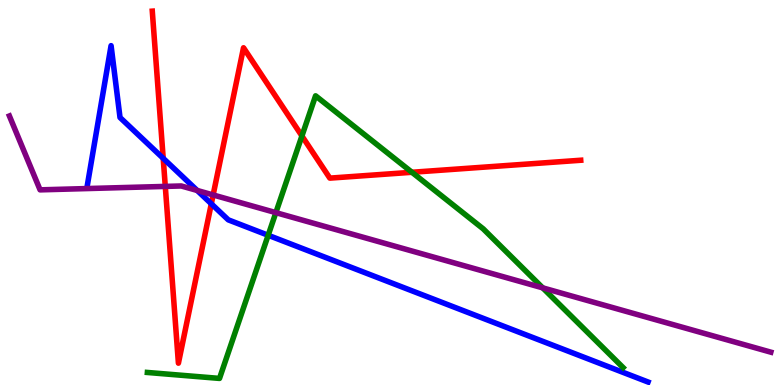[{'lines': ['blue', 'red'], 'intersections': [{'x': 2.11, 'y': 5.89}, {'x': 2.73, 'y': 4.71}]}, {'lines': ['green', 'red'], 'intersections': [{'x': 3.9, 'y': 6.47}, {'x': 5.32, 'y': 5.53}]}, {'lines': ['purple', 'red'], 'intersections': [{'x': 2.13, 'y': 5.16}, {'x': 2.75, 'y': 4.94}]}, {'lines': ['blue', 'green'], 'intersections': [{'x': 3.46, 'y': 3.89}]}, {'lines': ['blue', 'purple'], 'intersections': [{'x': 2.54, 'y': 5.05}]}, {'lines': ['green', 'purple'], 'intersections': [{'x': 3.56, 'y': 4.48}, {'x': 7.0, 'y': 2.52}]}]